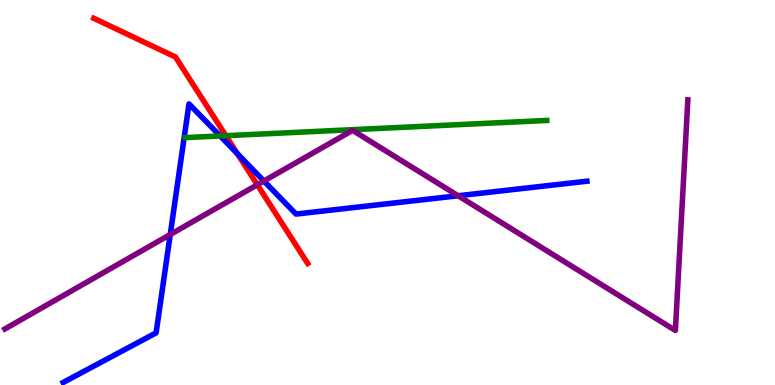[{'lines': ['blue', 'red'], 'intersections': [{'x': 3.06, 'y': 6.0}]}, {'lines': ['green', 'red'], 'intersections': [{'x': 2.91, 'y': 6.48}]}, {'lines': ['purple', 'red'], 'intersections': [{'x': 3.32, 'y': 5.2}]}, {'lines': ['blue', 'green'], 'intersections': [{'x': 2.84, 'y': 6.47}]}, {'lines': ['blue', 'purple'], 'intersections': [{'x': 2.2, 'y': 3.91}, {'x': 3.41, 'y': 5.3}, {'x': 5.91, 'y': 4.92}]}, {'lines': ['green', 'purple'], 'intersections': []}]